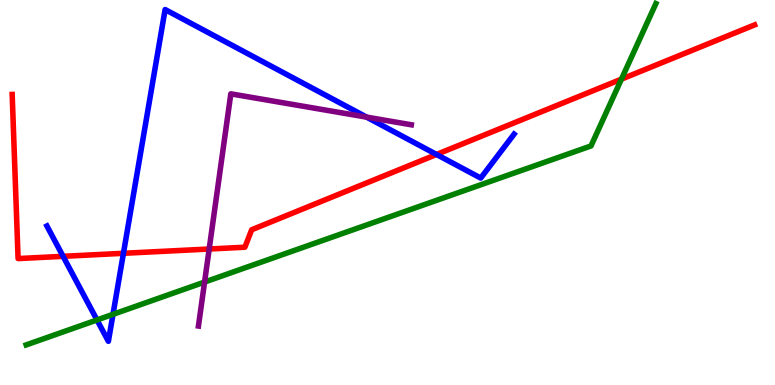[{'lines': ['blue', 'red'], 'intersections': [{'x': 0.814, 'y': 3.34}, {'x': 1.59, 'y': 3.42}, {'x': 5.63, 'y': 5.99}]}, {'lines': ['green', 'red'], 'intersections': [{'x': 8.02, 'y': 7.94}]}, {'lines': ['purple', 'red'], 'intersections': [{'x': 2.7, 'y': 3.53}]}, {'lines': ['blue', 'green'], 'intersections': [{'x': 1.25, 'y': 1.69}, {'x': 1.46, 'y': 1.84}]}, {'lines': ['blue', 'purple'], 'intersections': [{'x': 4.73, 'y': 6.96}]}, {'lines': ['green', 'purple'], 'intersections': [{'x': 2.64, 'y': 2.67}]}]